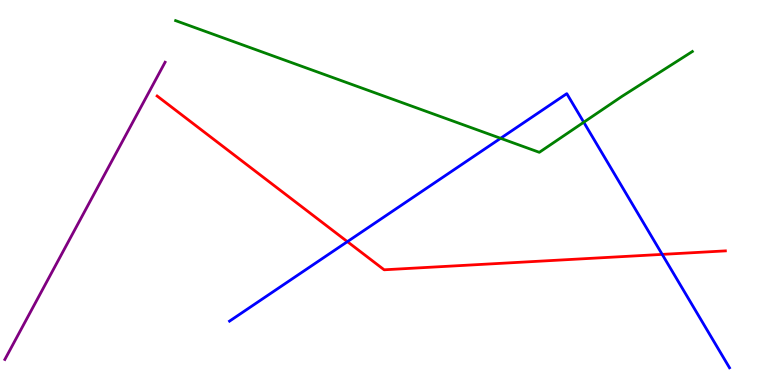[{'lines': ['blue', 'red'], 'intersections': [{'x': 4.48, 'y': 3.72}, {'x': 8.54, 'y': 3.39}]}, {'lines': ['green', 'red'], 'intersections': []}, {'lines': ['purple', 'red'], 'intersections': []}, {'lines': ['blue', 'green'], 'intersections': [{'x': 6.46, 'y': 6.41}, {'x': 7.53, 'y': 6.83}]}, {'lines': ['blue', 'purple'], 'intersections': []}, {'lines': ['green', 'purple'], 'intersections': []}]